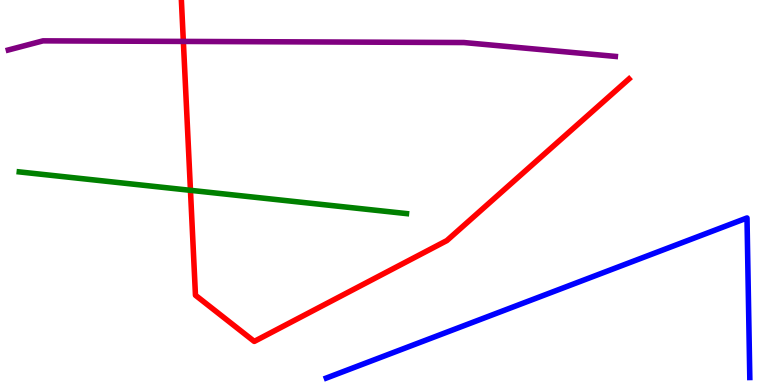[{'lines': ['blue', 'red'], 'intersections': []}, {'lines': ['green', 'red'], 'intersections': [{'x': 2.46, 'y': 5.06}]}, {'lines': ['purple', 'red'], 'intersections': [{'x': 2.37, 'y': 8.92}]}, {'lines': ['blue', 'green'], 'intersections': []}, {'lines': ['blue', 'purple'], 'intersections': []}, {'lines': ['green', 'purple'], 'intersections': []}]